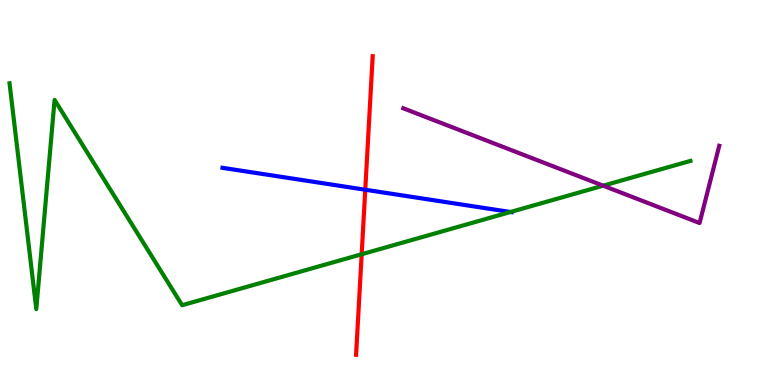[{'lines': ['blue', 'red'], 'intersections': [{'x': 4.71, 'y': 5.07}]}, {'lines': ['green', 'red'], 'intersections': [{'x': 4.67, 'y': 3.4}]}, {'lines': ['purple', 'red'], 'intersections': []}, {'lines': ['blue', 'green'], 'intersections': [{'x': 6.59, 'y': 4.49}]}, {'lines': ['blue', 'purple'], 'intersections': []}, {'lines': ['green', 'purple'], 'intersections': [{'x': 7.78, 'y': 5.18}]}]